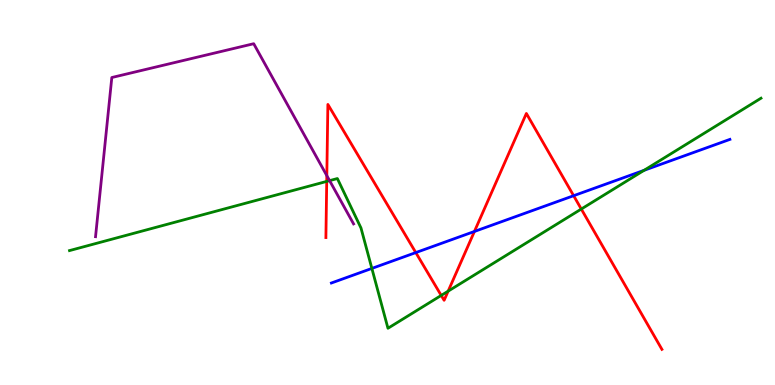[{'lines': ['blue', 'red'], 'intersections': [{'x': 5.37, 'y': 3.44}, {'x': 6.12, 'y': 3.99}, {'x': 7.4, 'y': 4.92}]}, {'lines': ['green', 'red'], 'intersections': [{'x': 4.22, 'y': 5.29}, {'x': 5.69, 'y': 2.33}, {'x': 5.78, 'y': 2.44}, {'x': 7.5, 'y': 4.57}]}, {'lines': ['purple', 'red'], 'intersections': [{'x': 4.22, 'y': 5.44}]}, {'lines': ['blue', 'green'], 'intersections': [{'x': 4.8, 'y': 3.03}, {'x': 8.31, 'y': 5.58}]}, {'lines': ['blue', 'purple'], 'intersections': []}, {'lines': ['green', 'purple'], 'intersections': [{'x': 4.25, 'y': 5.31}]}]